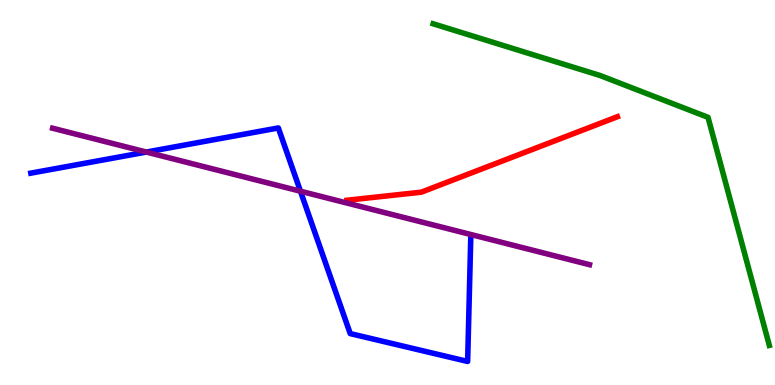[{'lines': ['blue', 'red'], 'intersections': []}, {'lines': ['green', 'red'], 'intersections': []}, {'lines': ['purple', 'red'], 'intersections': []}, {'lines': ['blue', 'green'], 'intersections': []}, {'lines': ['blue', 'purple'], 'intersections': [{'x': 1.89, 'y': 6.05}, {'x': 3.88, 'y': 5.03}]}, {'lines': ['green', 'purple'], 'intersections': []}]